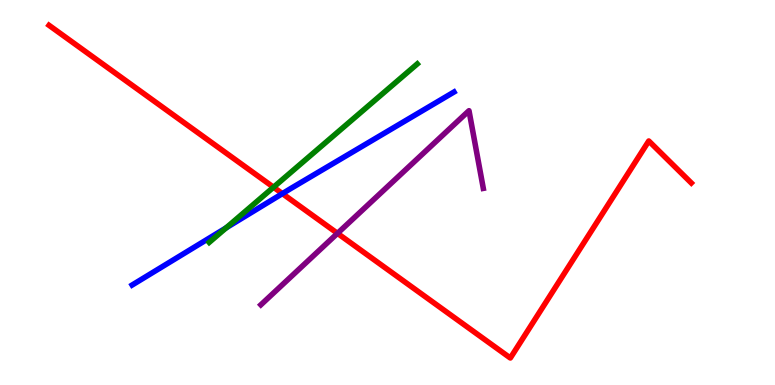[{'lines': ['blue', 'red'], 'intersections': [{'x': 3.64, 'y': 4.97}]}, {'lines': ['green', 'red'], 'intersections': [{'x': 3.53, 'y': 5.14}]}, {'lines': ['purple', 'red'], 'intersections': [{'x': 4.35, 'y': 3.94}]}, {'lines': ['blue', 'green'], 'intersections': [{'x': 2.92, 'y': 4.08}]}, {'lines': ['blue', 'purple'], 'intersections': []}, {'lines': ['green', 'purple'], 'intersections': []}]